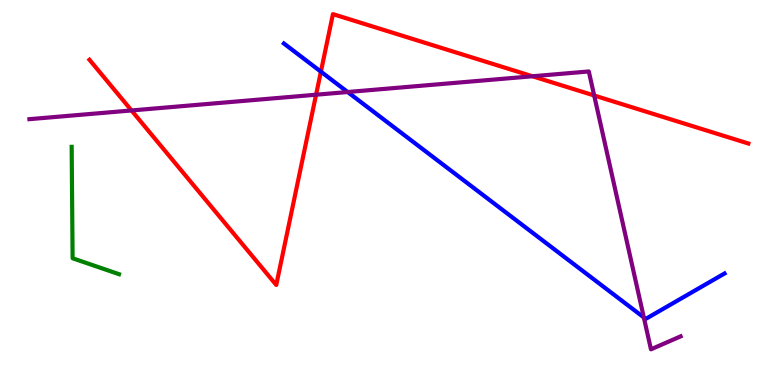[{'lines': ['blue', 'red'], 'intersections': [{'x': 4.14, 'y': 8.14}]}, {'lines': ['green', 'red'], 'intersections': []}, {'lines': ['purple', 'red'], 'intersections': [{'x': 1.7, 'y': 7.13}, {'x': 4.08, 'y': 7.54}, {'x': 6.87, 'y': 8.02}, {'x': 7.67, 'y': 7.52}]}, {'lines': ['blue', 'green'], 'intersections': []}, {'lines': ['blue', 'purple'], 'intersections': [{'x': 4.49, 'y': 7.61}, {'x': 8.31, 'y': 1.76}]}, {'lines': ['green', 'purple'], 'intersections': []}]